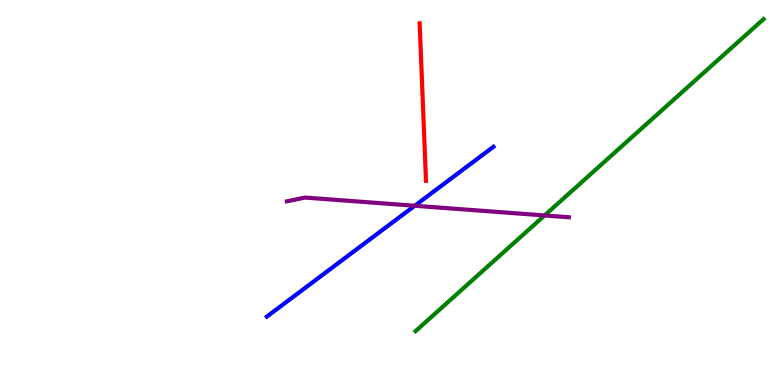[{'lines': ['blue', 'red'], 'intersections': []}, {'lines': ['green', 'red'], 'intersections': []}, {'lines': ['purple', 'red'], 'intersections': []}, {'lines': ['blue', 'green'], 'intersections': []}, {'lines': ['blue', 'purple'], 'intersections': [{'x': 5.35, 'y': 4.66}]}, {'lines': ['green', 'purple'], 'intersections': [{'x': 7.03, 'y': 4.4}]}]